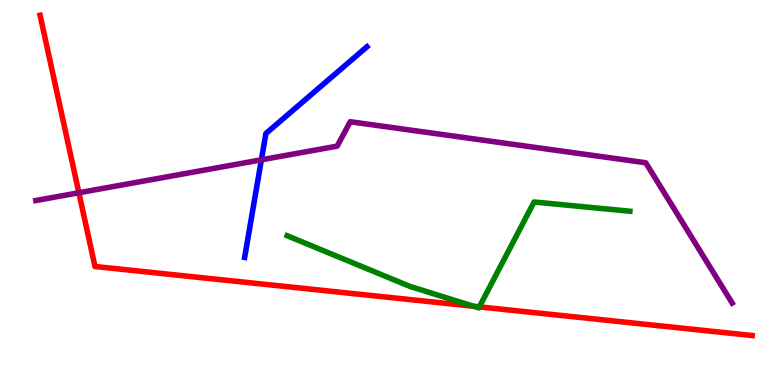[{'lines': ['blue', 'red'], 'intersections': []}, {'lines': ['green', 'red'], 'intersections': [{'x': 6.11, 'y': 2.05}, {'x': 6.19, 'y': 2.03}]}, {'lines': ['purple', 'red'], 'intersections': [{'x': 1.02, 'y': 4.99}]}, {'lines': ['blue', 'green'], 'intersections': []}, {'lines': ['blue', 'purple'], 'intersections': [{'x': 3.37, 'y': 5.85}]}, {'lines': ['green', 'purple'], 'intersections': []}]